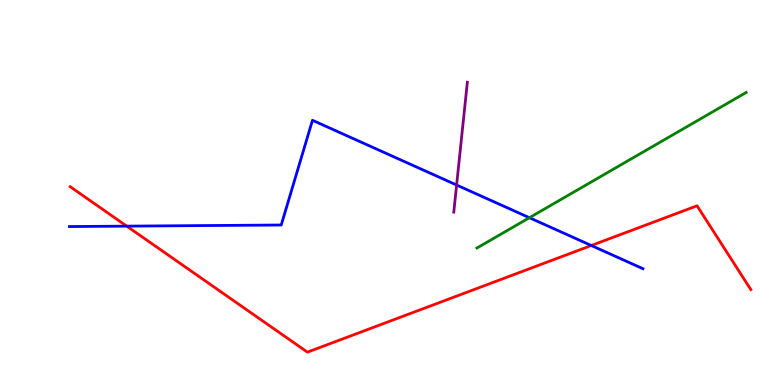[{'lines': ['blue', 'red'], 'intersections': [{'x': 1.64, 'y': 4.13}, {'x': 7.63, 'y': 3.62}]}, {'lines': ['green', 'red'], 'intersections': []}, {'lines': ['purple', 'red'], 'intersections': []}, {'lines': ['blue', 'green'], 'intersections': [{'x': 6.83, 'y': 4.35}]}, {'lines': ['blue', 'purple'], 'intersections': [{'x': 5.89, 'y': 5.19}]}, {'lines': ['green', 'purple'], 'intersections': []}]